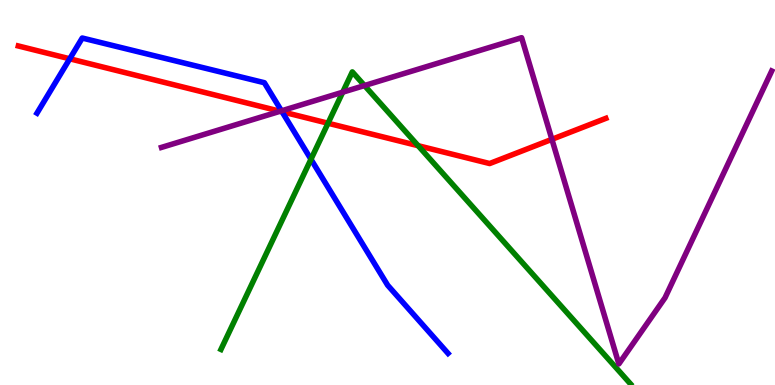[{'lines': ['blue', 'red'], 'intersections': [{'x': 0.9, 'y': 8.47}, {'x': 3.64, 'y': 7.1}]}, {'lines': ['green', 'red'], 'intersections': [{'x': 4.23, 'y': 6.8}, {'x': 5.4, 'y': 6.22}]}, {'lines': ['purple', 'red'], 'intersections': [{'x': 3.61, 'y': 7.11}, {'x': 7.12, 'y': 6.38}]}, {'lines': ['blue', 'green'], 'intersections': [{'x': 4.01, 'y': 5.86}]}, {'lines': ['blue', 'purple'], 'intersections': [{'x': 3.63, 'y': 7.12}]}, {'lines': ['green', 'purple'], 'intersections': [{'x': 4.42, 'y': 7.61}, {'x': 4.7, 'y': 7.78}]}]